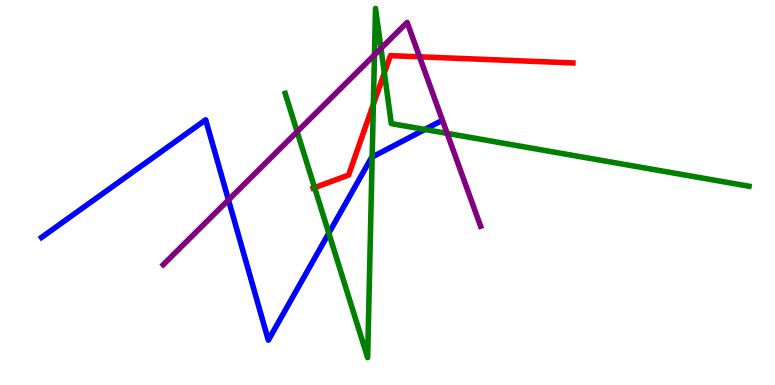[{'lines': ['blue', 'red'], 'intersections': []}, {'lines': ['green', 'red'], 'intersections': [{'x': 4.06, 'y': 5.13}, {'x': 4.82, 'y': 7.29}, {'x': 4.96, 'y': 8.11}]}, {'lines': ['purple', 'red'], 'intersections': [{'x': 5.41, 'y': 8.52}]}, {'lines': ['blue', 'green'], 'intersections': [{'x': 4.24, 'y': 3.94}, {'x': 4.8, 'y': 5.92}, {'x': 5.48, 'y': 6.64}]}, {'lines': ['blue', 'purple'], 'intersections': [{'x': 2.95, 'y': 4.81}]}, {'lines': ['green', 'purple'], 'intersections': [{'x': 3.83, 'y': 6.58}, {'x': 4.83, 'y': 8.57}, {'x': 4.92, 'y': 8.74}, {'x': 5.77, 'y': 6.54}]}]